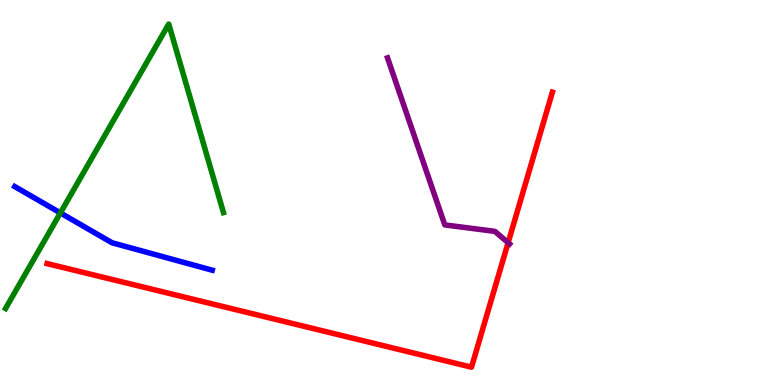[{'lines': ['blue', 'red'], 'intersections': []}, {'lines': ['green', 'red'], 'intersections': []}, {'lines': ['purple', 'red'], 'intersections': [{'x': 6.56, 'y': 3.7}]}, {'lines': ['blue', 'green'], 'intersections': [{'x': 0.779, 'y': 4.47}]}, {'lines': ['blue', 'purple'], 'intersections': []}, {'lines': ['green', 'purple'], 'intersections': []}]